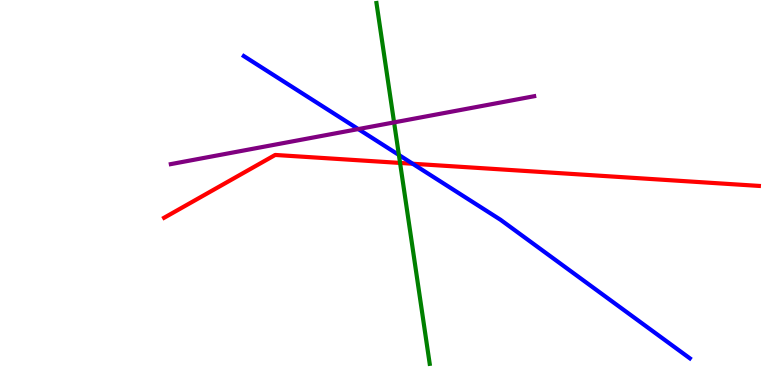[{'lines': ['blue', 'red'], 'intersections': [{'x': 5.32, 'y': 5.75}]}, {'lines': ['green', 'red'], 'intersections': [{'x': 5.16, 'y': 5.77}]}, {'lines': ['purple', 'red'], 'intersections': []}, {'lines': ['blue', 'green'], 'intersections': [{'x': 5.15, 'y': 5.97}]}, {'lines': ['blue', 'purple'], 'intersections': [{'x': 4.62, 'y': 6.65}]}, {'lines': ['green', 'purple'], 'intersections': [{'x': 5.08, 'y': 6.82}]}]